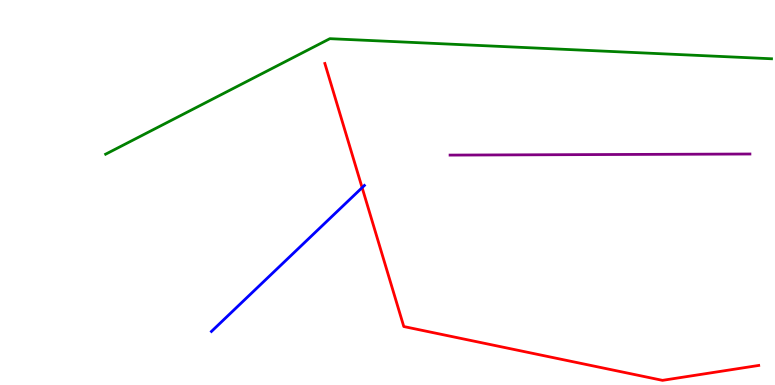[{'lines': ['blue', 'red'], 'intersections': [{'x': 4.67, 'y': 5.13}]}, {'lines': ['green', 'red'], 'intersections': []}, {'lines': ['purple', 'red'], 'intersections': []}, {'lines': ['blue', 'green'], 'intersections': []}, {'lines': ['blue', 'purple'], 'intersections': []}, {'lines': ['green', 'purple'], 'intersections': []}]